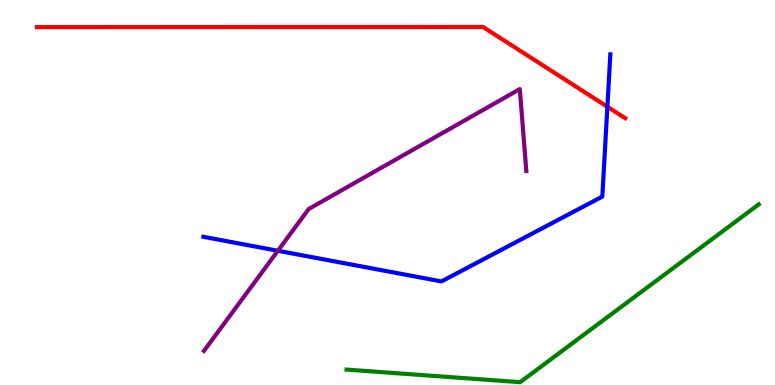[{'lines': ['blue', 'red'], 'intersections': [{'x': 7.84, 'y': 7.23}]}, {'lines': ['green', 'red'], 'intersections': []}, {'lines': ['purple', 'red'], 'intersections': []}, {'lines': ['blue', 'green'], 'intersections': []}, {'lines': ['blue', 'purple'], 'intersections': [{'x': 3.59, 'y': 3.49}]}, {'lines': ['green', 'purple'], 'intersections': []}]